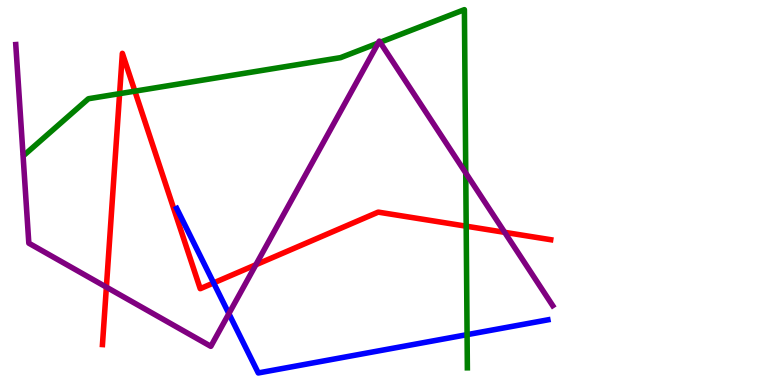[{'lines': ['blue', 'red'], 'intersections': [{'x': 2.76, 'y': 2.65}]}, {'lines': ['green', 'red'], 'intersections': [{'x': 1.54, 'y': 7.57}, {'x': 1.74, 'y': 7.63}, {'x': 6.02, 'y': 4.12}]}, {'lines': ['purple', 'red'], 'intersections': [{'x': 1.37, 'y': 2.54}, {'x': 3.3, 'y': 3.12}, {'x': 6.51, 'y': 3.97}]}, {'lines': ['blue', 'green'], 'intersections': [{'x': 6.03, 'y': 1.31}]}, {'lines': ['blue', 'purple'], 'intersections': [{'x': 2.95, 'y': 1.85}]}, {'lines': ['green', 'purple'], 'intersections': [{'x': 4.88, 'y': 8.88}, {'x': 4.9, 'y': 8.9}, {'x': 6.01, 'y': 5.51}]}]